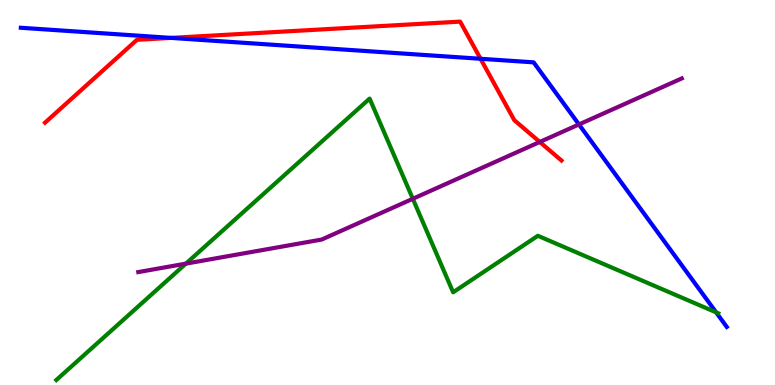[{'lines': ['blue', 'red'], 'intersections': [{'x': 2.21, 'y': 9.02}, {'x': 6.2, 'y': 8.47}]}, {'lines': ['green', 'red'], 'intersections': []}, {'lines': ['purple', 'red'], 'intersections': [{'x': 6.96, 'y': 6.31}]}, {'lines': ['blue', 'green'], 'intersections': [{'x': 9.24, 'y': 1.89}]}, {'lines': ['blue', 'purple'], 'intersections': [{'x': 7.47, 'y': 6.77}]}, {'lines': ['green', 'purple'], 'intersections': [{'x': 2.4, 'y': 3.15}, {'x': 5.33, 'y': 4.84}]}]